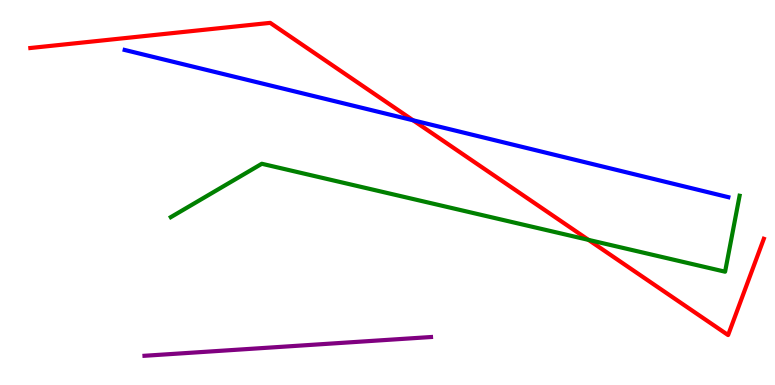[{'lines': ['blue', 'red'], 'intersections': [{'x': 5.33, 'y': 6.88}]}, {'lines': ['green', 'red'], 'intersections': [{'x': 7.59, 'y': 3.77}]}, {'lines': ['purple', 'red'], 'intersections': []}, {'lines': ['blue', 'green'], 'intersections': []}, {'lines': ['blue', 'purple'], 'intersections': []}, {'lines': ['green', 'purple'], 'intersections': []}]